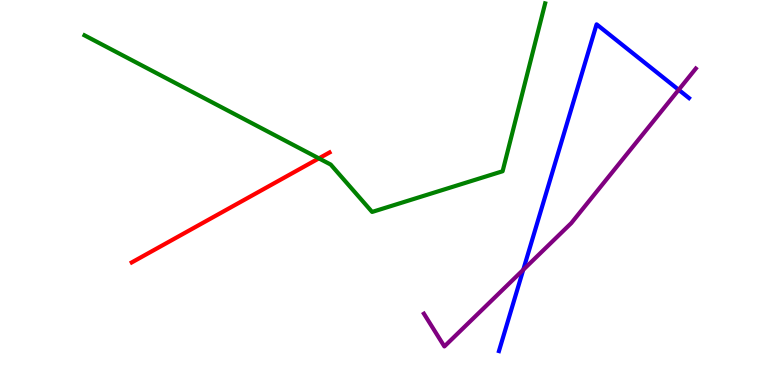[{'lines': ['blue', 'red'], 'intersections': []}, {'lines': ['green', 'red'], 'intersections': [{'x': 4.11, 'y': 5.89}]}, {'lines': ['purple', 'red'], 'intersections': []}, {'lines': ['blue', 'green'], 'intersections': []}, {'lines': ['blue', 'purple'], 'intersections': [{'x': 6.75, 'y': 2.99}, {'x': 8.76, 'y': 7.67}]}, {'lines': ['green', 'purple'], 'intersections': []}]